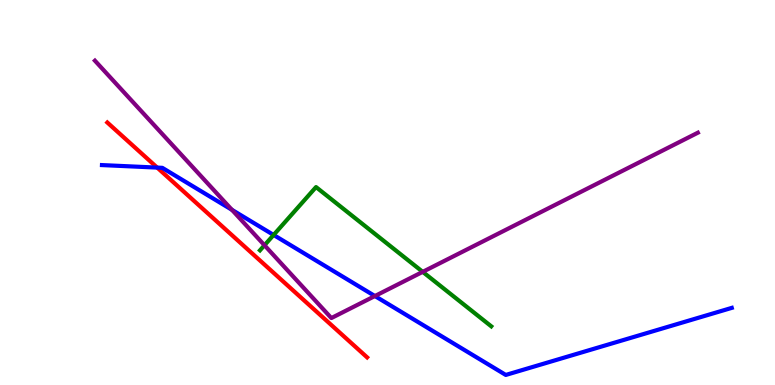[{'lines': ['blue', 'red'], 'intersections': [{'x': 2.03, 'y': 5.65}]}, {'lines': ['green', 'red'], 'intersections': []}, {'lines': ['purple', 'red'], 'intersections': []}, {'lines': ['blue', 'green'], 'intersections': [{'x': 3.53, 'y': 3.9}]}, {'lines': ['blue', 'purple'], 'intersections': [{'x': 2.99, 'y': 4.55}, {'x': 4.84, 'y': 2.31}]}, {'lines': ['green', 'purple'], 'intersections': [{'x': 3.41, 'y': 3.63}, {'x': 5.45, 'y': 2.94}]}]